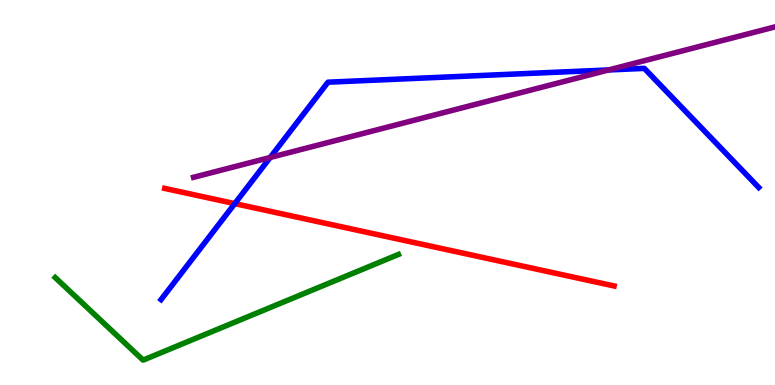[{'lines': ['blue', 'red'], 'intersections': [{'x': 3.03, 'y': 4.71}]}, {'lines': ['green', 'red'], 'intersections': []}, {'lines': ['purple', 'red'], 'intersections': []}, {'lines': ['blue', 'green'], 'intersections': []}, {'lines': ['blue', 'purple'], 'intersections': [{'x': 3.49, 'y': 5.91}, {'x': 7.85, 'y': 8.18}]}, {'lines': ['green', 'purple'], 'intersections': []}]